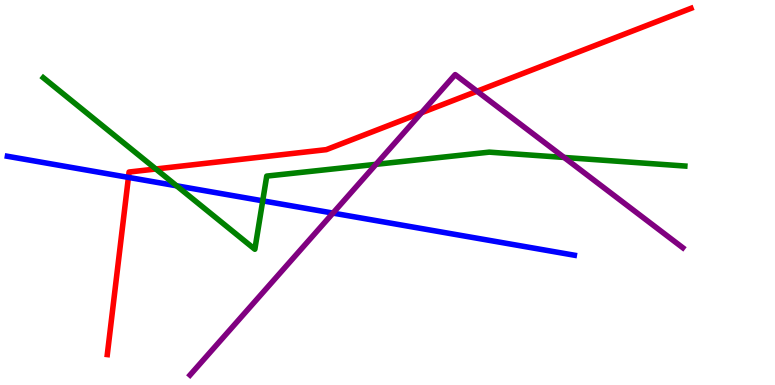[{'lines': ['blue', 'red'], 'intersections': [{'x': 1.66, 'y': 5.39}]}, {'lines': ['green', 'red'], 'intersections': [{'x': 2.01, 'y': 5.61}]}, {'lines': ['purple', 'red'], 'intersections': [{'x': 5.44, 'y': 7.07}, {'x': 6.16, 'y': 7.63}]}, {'lines': ['blue', 'green'], 'intersections': [{'x': 2.28, 'y': 5.17}, {'x': 3.39, 'y': 4.78}]}, {'lines': ['blue', 'purple'], 'intersections': [{'x': 4.3, 'y': 4.47}]}, {'lines': ['green', 'purple'], 'intersections': [{'x': 4.85, 'y': 5.73}, {'x': 7.28, 'y': 5.91}]}]